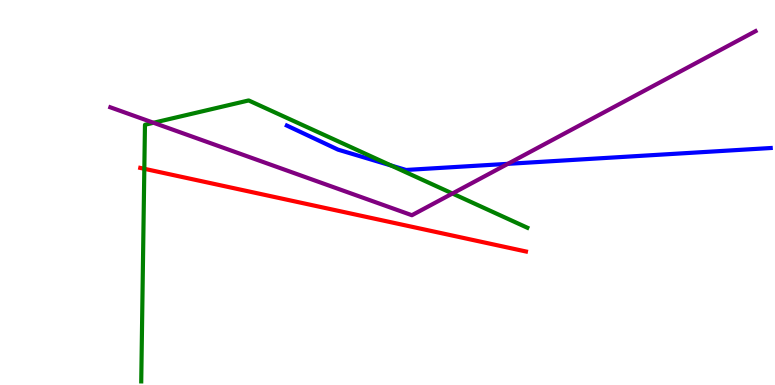[{'lines': ['blue', 'red'], 'intersections': []}, {'lines': ['green', 'red'], 'intersections': [{'x': 1.86, 'y': 5.62}]}, {'lines': ['purple', 'red'], 'intersections': []}, {'lines': ['blue', 'green'], 'intersections': [{'x': 5.05, 'y': 5.7}]}, {'lines': ['blue', 'purple'], 'intersections': [{'x': 6.55, 'y': 5.74}]}, {'lines': ['green', 'purple'], 'intersections': [{'x': 1.98, 'y': 6.81}, {'x': 5.84, 'y': 4.97}]}]